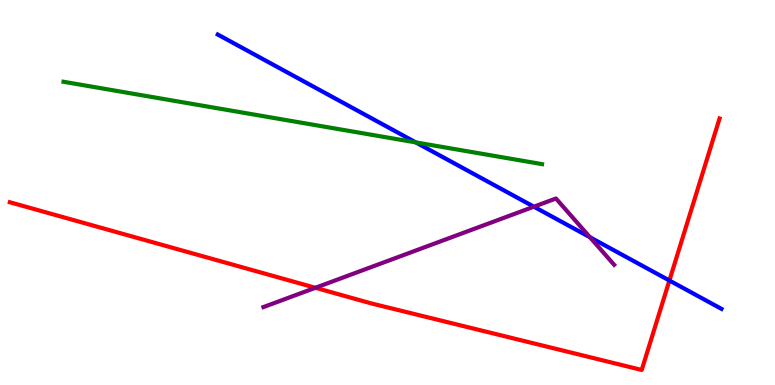[{'lines': ['blue', 'red'], 'intersections': [{'x': 8.64, 'y': 2.71}]}, {'lines': ['green', 'red'], 'intersections': []}, {'lines': ['purple', 'red'], 'intersections': [{'x': 4.07, 'y': 2.53}]}, {'lines': ['blue', 'green'], 'intersections': [{'x': 5.37, 'y': 6.3}]}, {'lines': ['blue', 'purple'], 'intersections': [{'x': 6.89, 'y': 4.63}, {'x': 7.61, 'y': 3.84}]}, {'lines': ['green', 'purple'], 'intersections': []}]